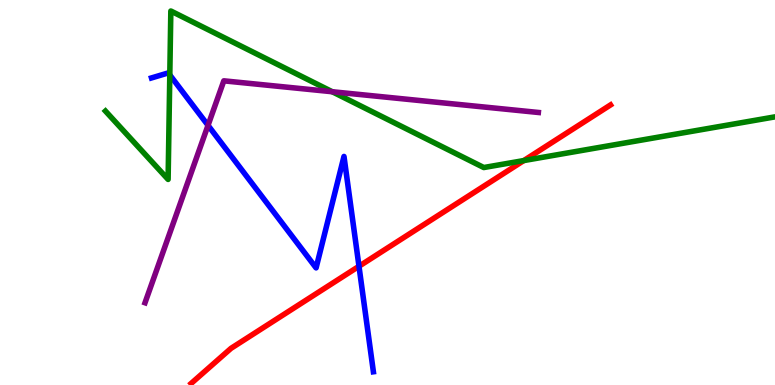[{'lines': ['blue', 'red'], 'intersections': [{'x': 4.63, 'y': 3.08}]}, {'lines': ['green', 'red'], 'intersections': [{'x': 6.76, 'y': 5.83}]}, {'lines': ['purple', 'red'], 'intersections': []}, {'lines': ['blue', 'green'], 'intersections': [{'x': 2.19, 'y': 8.05}]}, {'lines': ['blue', 'purple'], 'intersections': [{'x': 2.68, 'y': 6.74}]}, {'lines': ['green', 'purple'], 'intersections': [{'x': 4.29, 'y': 7.62}]}]